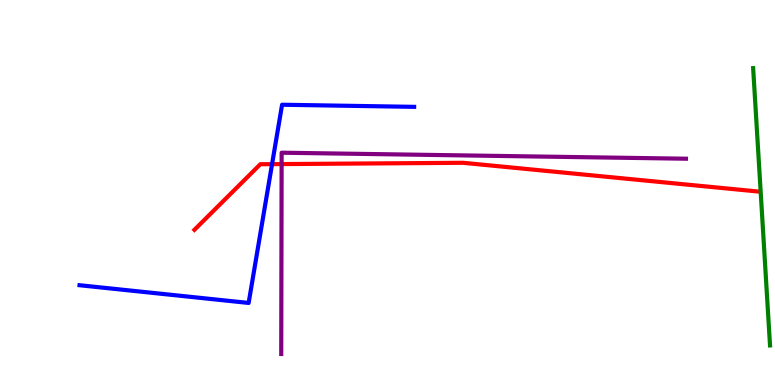[{'lines': ['blue', 'red'], 'intersections': [{'x': 3.51, 'y': 5.74}]}, {'lines': ['green', 'red'], 'intersections': []}, {'lines': ['purple', 'red'], 'intersections': [{'x': 3.63, 'y': 5.74}]}, {'lines': ['blue', 'green'], 'intersections': []}, {'lines': ['blue', 'purple'], 'intersections': []}, {'lines': ['green', 'purple'], 'intersections': []}]